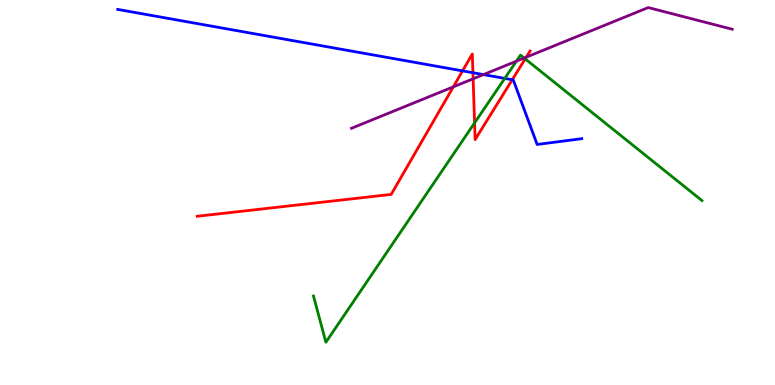[{'lines': ['blue', 'red'], 'intersections': [{'x': 5.97, 'y': 8.16}, {'x': 6.1, 'y': 8.11}, {'x': 6.61, 'y': 7.93}]}, {'lines': ['green', 'red'], 'intersections': [{'x': 6.12, 'y': 6.81}, {'x': 6.78, 'y': 8.47}]}, {'lines': ['purple', 'red'], 'intersections': [{'x': 5.85, 'y': 7.74}, {'x': 6.1, 'y': 7.95}, {'x': 6.79, 'y': 8.51}]}, {'lines': ['blue', 'green'], 'intersections': [{'x': 6.51, 'y': 7.96}]}, {'lines': ['blue', 'purple'], 'intersections': [{'x': 6.24, 'y': 8.06}]}, {'lines': ['green', 'purple'], 'intersections': [{'x': 6.66, 'y': 8.41}, {'x': 6.76, 'y': 8.49}]}]